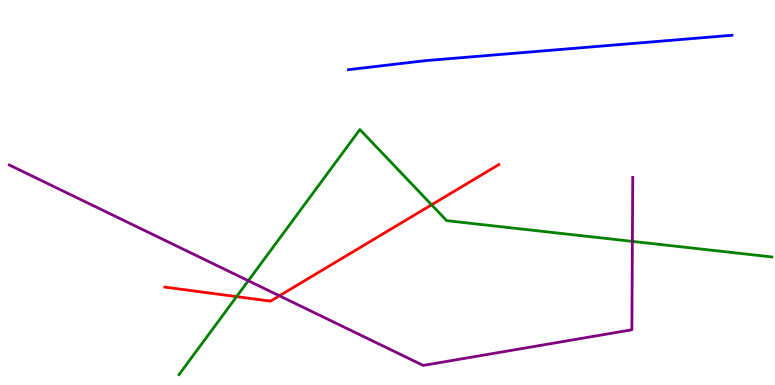[{'lines': ['blue', 'red'], 'intersections': []}, {'lines': ['green', 'red'], 'intersections': [{'x': 3.05, 'y': 2.3}, {'x': 5.57, 'y': 4.68}]}, {'lines': ['purple', 'red'], 'intersections': [{'x': 3.61, 'y': 2.32}]}, {'lines': ['blue', 'green'], 'intersections': []}, {'lines': ['blue', 'purple'], 'intersections': []}, {'lines': ['green', 'purple'], 'intersections': [{'x': 3.2, 'y': 2.71}, {'x': 8.16, 'y': 3.73}]}]